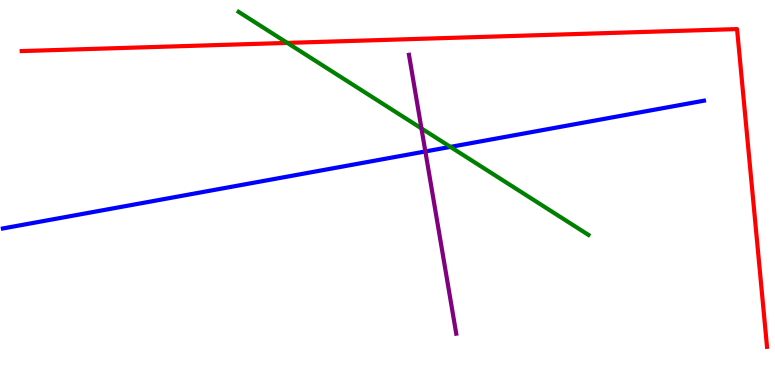[{'lines': ['blue', 'red'], 'intersections': []}, {'lines': ['green', 'red'], 'intersections': [{'x': 3.71, 'y': 8.89}]}, {'lines': ['purple', 'red'], 'intersections': []}, {'lines': ['blue', 'green'], 'intersections': [{'x': 5.81, 'y': 6.18}]}, {'lines': ['blue', 'purple'], 'intersections': [{'x': 5.49, 'y': 6.07}]}, {'lines': ['green', 'purple'], 'intersections': [{'x': 5.44, 'y': 6.66}]}]